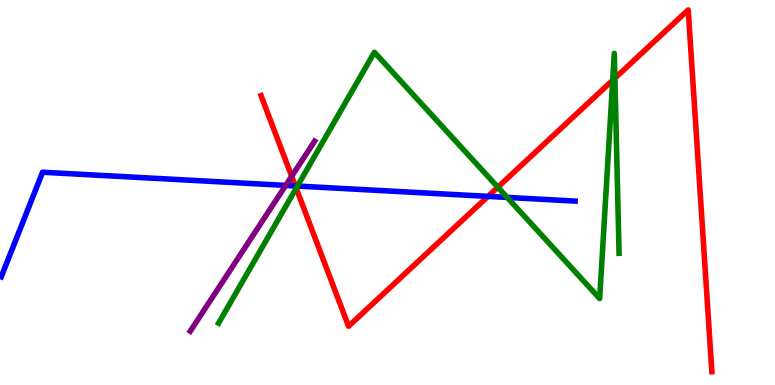[{'lines': ['blue', 'red'], 'intersections': [{'x': 3.81, 'y': 5.17}, {'x': 6.3, 'y': 4.9}]}, {'lines': ['green', 'red'], 'intersections': [{'x': 3.82, 'y': 5.11}, {'x': 6.42, 'y': 5.14}, {'x': 7.91, 'y': 7.92}, {'x': 7.93, 'y': 7.97}]}, {'lines': ['purple', 'red'], 'intersections': [{'x': 3.76, 'y': 5.42}]}, {'lines': ['blue', 'green'], 'intersections': [{'x': 3.84, 'y': 5.17}, {'x': 6.54, 'y': 4.87}]}, {'lines': ['blue', 'purple'], 'intersections': [{'x': 3.69, 'y': 5.18}]}, {'lines': ['green', 'purple'], 'intersections': []}]